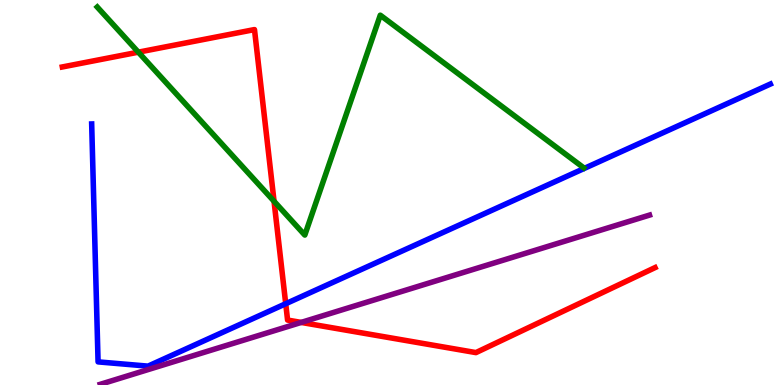[{'lines': ['blue', 'red'], 'intersections': [{'x': 3.69, 'y': 2.11}]}, {'lines': ['green', 'red'], 'intersections': [{'x': 1.78, 'y': 8.64}, {'x': 3.54, 'y': 4.77}]}, {'lines': ['purple', 'red'], 'intersections': [{'x': 3.89, 'y': 1.63}]}, {'lines': ['blue', 'green'], 'intersections': []}, {'lines': ['blue', 'purple'], 'intersections': []}, {'lines': ['green', 'purple'], 'intersections': []}]